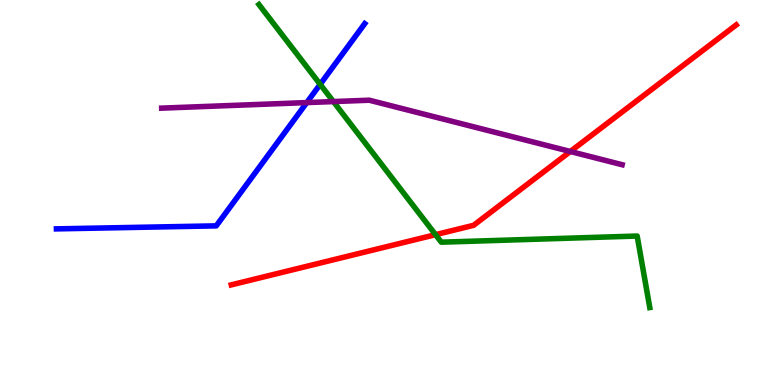[{'lines': ['blue', 'red'], 'intersections': []}, {'lines': ['green', 'red'], 'intersections': [{'x': 5.62, 'y': 3.9}]}, {'lines': ['purple', 'red'], 'intersections': [{'x': 7.36, 'y': 6.07}]}, {'lines': ['blue', 'green'], 'intersections': [{'x': 4.13, 'y': 7.81}]}, {'lines': ['blue', 'purple'], 'intersections': [{'x': 3.96, 'y': 7.34}]}, {'lines': ['green', 'purple'], 'intersections': [{'x': 4.3, 'y': 7.36}]}]